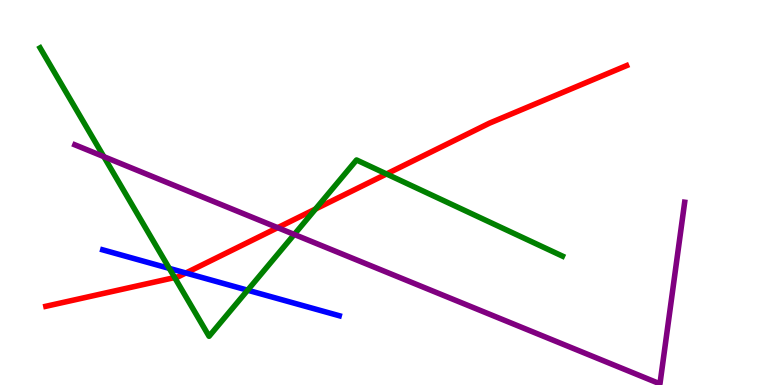[{'lines': ['blue', 'red'], 'intersections': [{'x': 2.4, 'y': 2.91}]}, {'lines': ['green', 'red'], 'intersections': [{'x': 2.25, 'y': 2.79}, {'x': 4.07, 'y': 4.57}, {'x': 4.99, 'y': 5.48}]}, {'lines': ['purple', 'red'], 'intersections': [{'x': 3.58, 'y': 4.09}]}, {'lines': ['blue', 'green'], 'intersections': [{'x': 2.18, 'y': 3.03}, {'x': 3.2, 'y': 2.46}]}, {'lines': ['blue', 'purple'], 'intersections': []}, {'lines': ['green', 'purple'], 'intersections': [{'x': 1.34, 'y': 5.93}, {'x': 3.8, 'y': 3.91}]}]